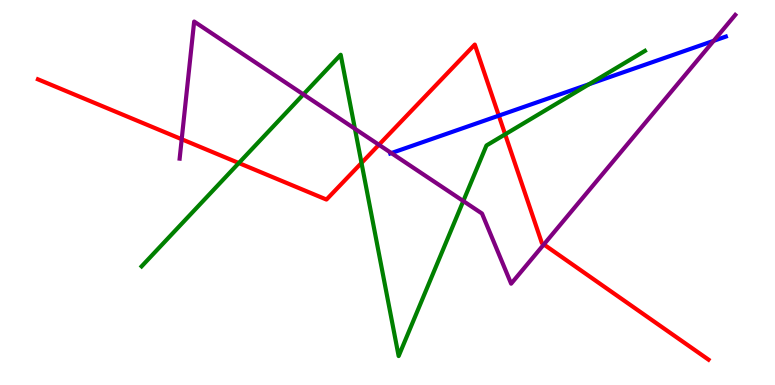[{'lines': ['blue', 'red'], 'intersections': [{'x': 6.44, 'y': 7.0}]}, {'lines': ['green', 'red'], 'intersections': [{'x': 3.08, 'y': 5.77}, {'x': 4.66, 'y': 5.77}, {'x': 6.52, 'y': 6.51}]}, {'lines': ['purple', 'red'], 'intersections': [{'x': 2.34, 'y': 6.38}, {'x': 4.89, 'y': 6.24}, {'x': 7.02, 'y': 3.65}]}, {'lines': ['blue', 'green'], 'intersections': [{'x': 7.6, 'y': 7.81}]}, {'lines': ['blue', 'purple'], 'intersections': [{'x': 5.05, 'y': 6.02}, {'x': 9.21, 'y': 8.94}]}, {'lines': ['green', 'purple'], 'intersections': [{'x': 3.91, 'y': 7.55}, {'x': 4.58, 'y': 6.65}, {'x': 5.98, 'y': 4.78}]}]